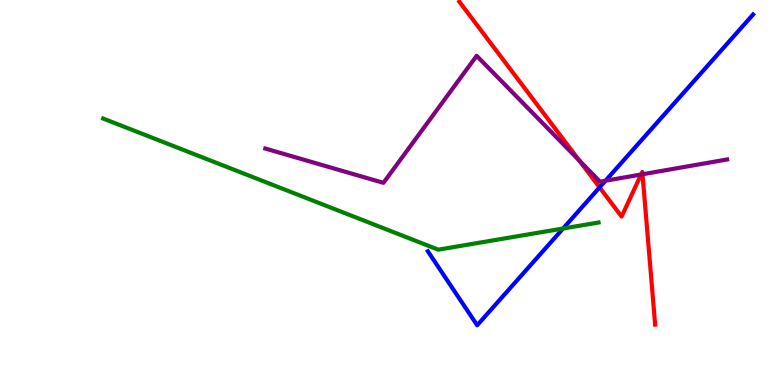[{'lines': ['blue', 'red'], 'intersections': [{'x': 7.74, 'y': 5.13}]}, {'lines': ['green', 'red'], 'intersections': []}, {'lines': ['purple', 'red'], 'intersections': [{'x': 7.47, 'y': 5.83}, {'x': 8.27, 'y': 5.47}, {'x': 8.29, 'y': 5.47}]}, {'lines': ['blue', 'green'], 'intersections': [{'x': 7.27, 'y': 4.06}]}, {'lines': ['blue', 'purple'], 'intersections': [{'x': 7.81, 'y': 5.31}]}, {'lines': ['green', 'purple'], 'intersections': []}]